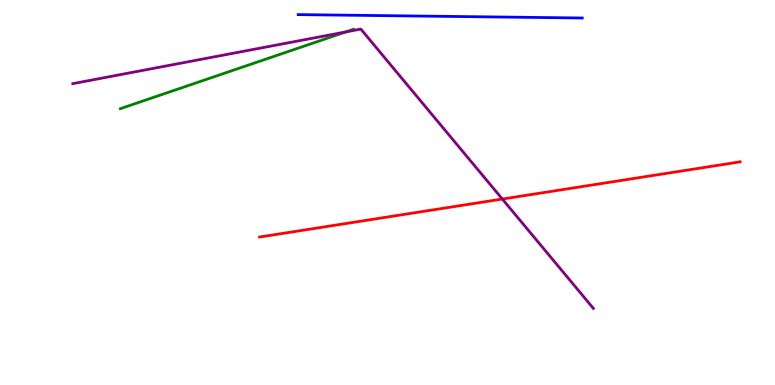[{'lines': ['blue', 'red'], 'intersections': []}, {'lines': ['green', 'red'], 'intersections': []}, {'lines': ['purple', 'red'], 'intersections': [{'x': 6.48, 'y': 4.83}]}, {'lines': ['blue', 'green'], 'intersections': []}, {'lines': ['blue', 'purple'], 'intersections': []}, {'lines': ['green', 'purple'], 'intersections': [{'x': 4.46, 'y': 9.17}]}]